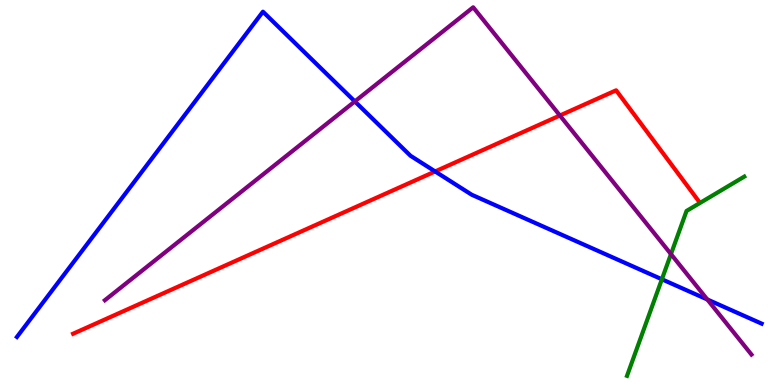[{'lines': ['blue', 'red'], 'intersections': [{'x': 5.61, 'y': 5.55}]}, {'lines': ['green', 'red'], 'intersections': []}, {'lines': ['purple', 'red'], 'intersections': [{'x': 7.22, 'y': 7.0}]}, {'lines': ['blue', 'green'], 'intersections': [{'x': 8.54, 'y': 2.75}]}, {'lines': ['blue', 'purple'], 'intersections': [{'x': 4.58, 'y': 7.37}, {'x': 9.13, 'y': 2.22}]}, {'lines': ['green', 'purple'], 'intersections': [{'x': 8.66, 'y': 3.4}]}]